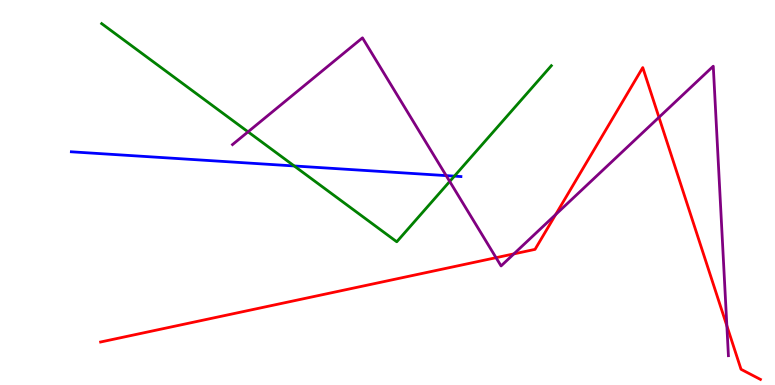[{'lines': ['blue', 'red'], 'intersections': []}, {'lines': ['green', 'red'], 'intersections': []}, {'lines': ['purple', 'red'], 'intersections': [{'x': 6.4, 'y': 3.31}, {'x': 6.63, 'y': 3.41}, {'x': 7.17, 'y': 4.43}, {'x': 8.5, 'y': 6.95}, {'x': 9.38, 'y': 1.54}]}, {'lines': ['blue', 'green'], 'intersections': [{'x': 3.8, 'y': 5.69}, {'x': 5.86, 'y': 5.43}]}, {'lines': ['blue', 'purple'], 'intersections': [{'x': 5.76, 'y': 5.44}]}, {'lines': ['green', 'purple'], 'intersections': [{'x': 3.2, 'y': 6.58}, {'x': 5.8, 'y': 5.29}]}]